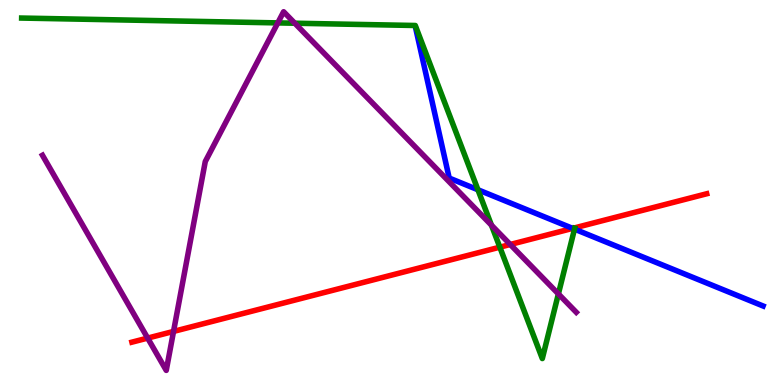[{'lines': ['blue', 'red'], 'intersections': [{'x': 7.39, 'y': 4.07}]}, {'lines': ['green', 'red'], 'intersections': [{'x': 6.45, 'y': 3.58}]}, {'lines': ['purple', 'red'], 'intersections': [{'x': 1.91, 'y': 1.22}, {'x': 2.24, 'y': 1.39}, {'x': 6.58, 'y': 3.65}]}, {'lines': ['blue', 'green'], 'intersections': [{'x': 6.17, 'y': 5.07}, {'x': 7.41, 'y': 4.05}]}, {'lines': ['blue', 'purple'], 'intersections': []}, {'lines': ['green', 'purple'], 'intersections': [{'x': 3.58, 'y': 9.41}, {'x': 3.8, 'y': 9.4}, {'x': 6.34, 'y': 4.15}, {'x': 7.21, 'y': 2.37}]}]